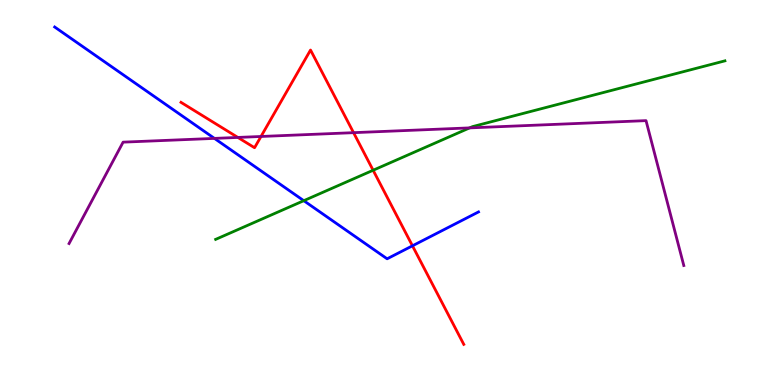[{'lines': ['blue', 'red'], 'intersections': [{'x': 5.32, 'y': 3.62}]}, {'lines': ['green', 'red'], 'intersections': [{'x': 4.81, 'y': 5.58}]}, {'lines': ['purple', 'red'], 'intersections': [{'x': 3.07, 'y': 6.43}, {'x': 3.37, 'y': 6.46}, {'x': 4.56, 'y': 6.55}]}, {'lines': ['blue', 'green'], 'intersections': [{'x': 3.92, 'y': 4.79}]}, {'lines': ['blue', 'purple'], 'intersections': [{'x': 2.77, 'y': 6.41}]}, {'lines': ['green', 'purple'], 'intersections': [{'x': 6.06, 'y': 6.68}]}]